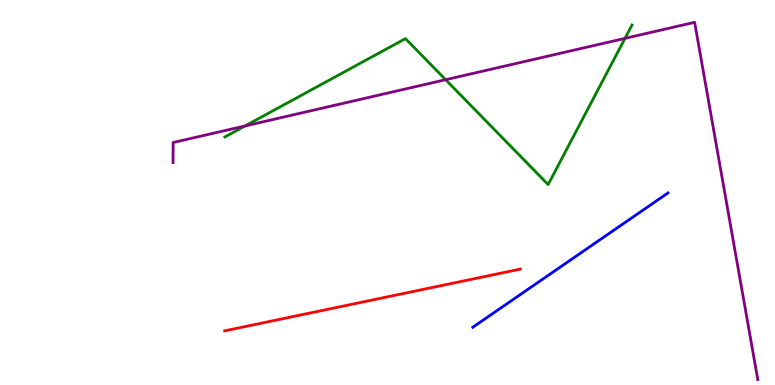[{'lines': ['blue', 'red'], 'intersections': []}, {'lines': ['green', 'red'], 'intersections': []}, {'lines': ['purple', 'red'], 'intersections': []}, {'lines': ['blue', 'green'], 'intersections': []}, {'lines': ['blue', 'purple'], 'intersections': []}, {'lines': ['green', 'purple'], 'intersections': [{'x': 3.16, 'y': 6.73}, {'x': 5.75, 'y': 7.93}, {'x': 8.06, 'y': 9.0}]}]